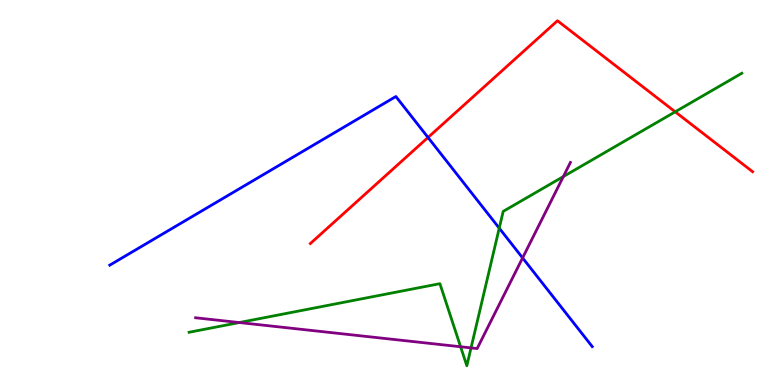[{'lines': ['blue', 'red'], 'intersections': [{'x': 5.52, 'y': 6.43}]}, {'lines': ['green', 'red'], 'intersections': [{'x': 8.71, 'y': 7.1}]}, {'lines': ['purple', 'red'], 'intersections': []}, {'lines': ['blue', 'green'], 'intersections': [{'x': 6.44, 'y': 4.07}]}, {'lines': ['blue', 'purple'], 'intersections': [{'x': 6.74, 'y': 3.3}]}, {'lines': ['green', 'purple'], 'intersections': [{'x': 3.09, 'y': 1.62}, {'x': 5.94, 'y': 0.993}, {'x': 6.08, 'y': 0.964}, {'x': 7.27, 'y': 5.41}]}]